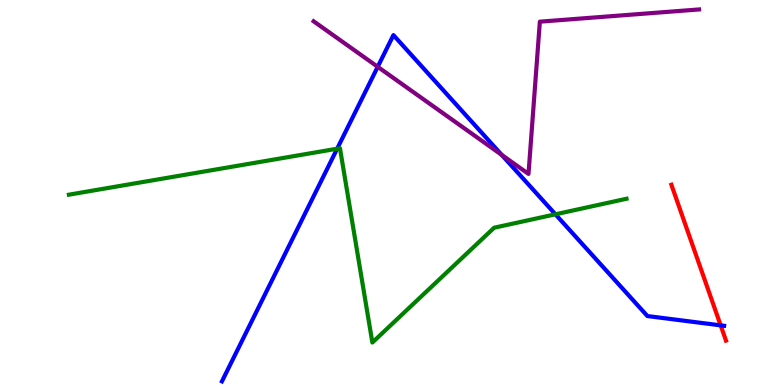[{'lines': ['blue', 'red'], 'intersections': [{'x': 9.3, 'y': 1.55}]}, {'lines': ['green', 'red'], 'intersections': []}, {'lines': ['purple', 'red'], 'intersections': []}, {'lines': ['blue', 'green'], 'intersections': [{'x': 4.35, 'y': 6.14}, {'x': 7.17, 'y': 4.43}]}, {'lines': ['blue', 'purple'], 'intersections': [{'x': 4.87, 'y': 8.26}, {'x': 6.47, 'y': 5.98}]}, {'lines': ['green', 'purple'], 'intersections': []}]